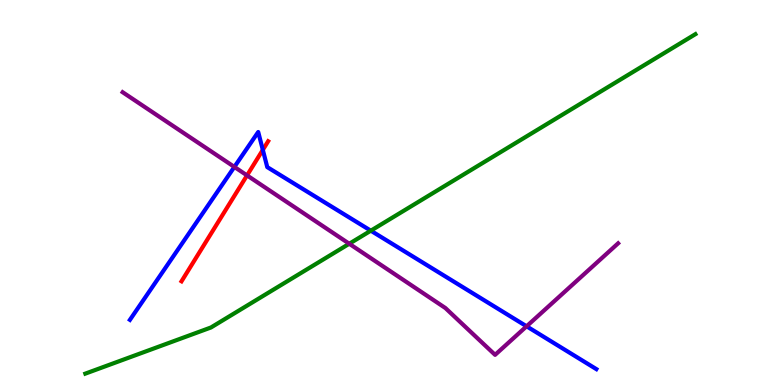[{'lines': ['blue', 'red'], 'intersections': [{'x': 3.39, 'y': 6.11}]}, {'lines': ['green', 'red'], 'intersections': []}, {'lines': ['purple', 'red'], 'intersections': [{'x': 3.19, 'y': 5.44}]}, {'lines': ['blue', 'green'], 'intersections': [{'x': 4.78, 'y': 4.01}]}, {'lines': ['blue', 'purple'], 'intersections': [{'x': 3.02, 'y': 5.66}, {'x': 6.79, 'y': 1.52}]}, {'lines': ['green', 'purple'], 'intersections': [{'x': 4.51, 'y': 3.67}]}]